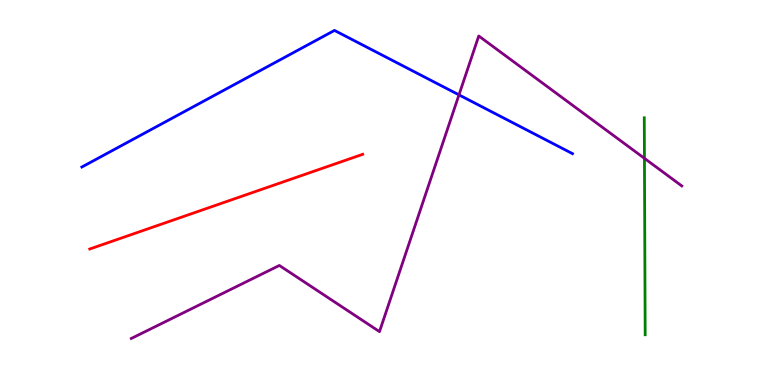[{'lines': ['blue', 'red'], 'intersections': []}, {'lines': ['green', 'red'], 'intersections': []}, {'lines': ['purple', 'red'], 'intersections': []}, {'lines': ['blue', 'green'], 'intersections': []}, {'lines': ['blue', 'purple'], 'intersections': [{'x': 5.92, 'y': 7.54}]}, {'lines': ['green', 'purple'], 'intersections': [{'x': 8.32, 'y': 5.89}]}]